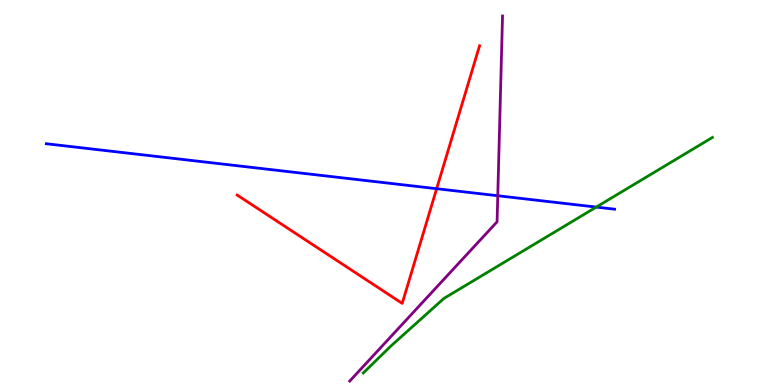[{'lines': ['blue', 'red'], 'intersections': [{'x': 5.63, 'y': 5.1}]}, {'lines': ['green', 'red'], 'intersections': []}, {'lines': ['purple', 'red'], 'intersections': []}, {'lines': ['blue', 'green'], 'intersections': [{'x': 7.69, 'y': 4.62}]}, {'lines': ['blue', 'purple'], 'intersections': [{'x': 6.42, 'y': 4.92}]}, {'lines': ['green', 'purple'], 'intersections': []}]